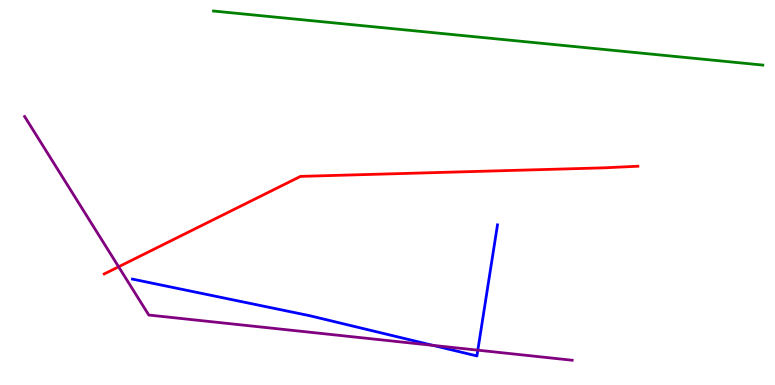[{'lines': ['blue', 'red'], 'intersections': []}, {'lines': ['green', 'red'], 'intersections': []}, {'lines': ['purple', 'red'], 'intersections': [{'x': 1.53, 'y': 3.07}]}, {'lines': ['blue', 'green'], 'intersections': []}, {'lines': ['blue', 'purple'], 'intersections': [{'x': 5.59, 'y': 1.03}, {'x': 6.17, 'y': 0.905}]}, {'lines': ['green', 'purple'], 'intersections': []}]